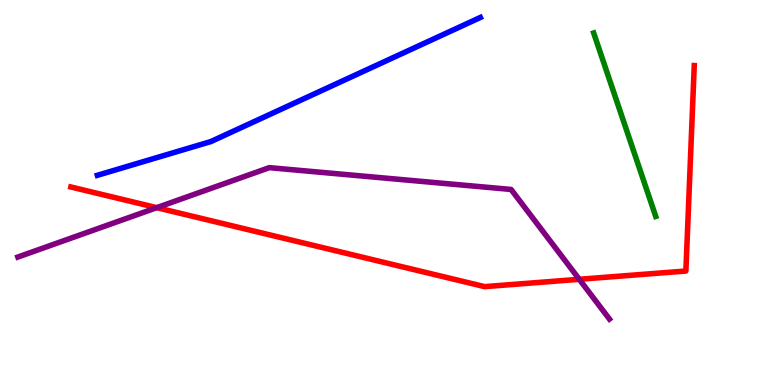[{'lines': ['blue', 'red'], 'intersections': []}, {'lines': ['green', 'red'], 'intersections': []}, {'lines': ['purple', 'red'], 'intersections': [{'x': 2.02, 'y': 4.61}, {'x': 7.47, 'y': 2.75}]}, {'lines': ['blue', 'green'], 'intersections': []}, {'lines': ['blue', 'purple'], 'intersections': []}, {'lines': ['green', 'purple'], 'intersections': []}]